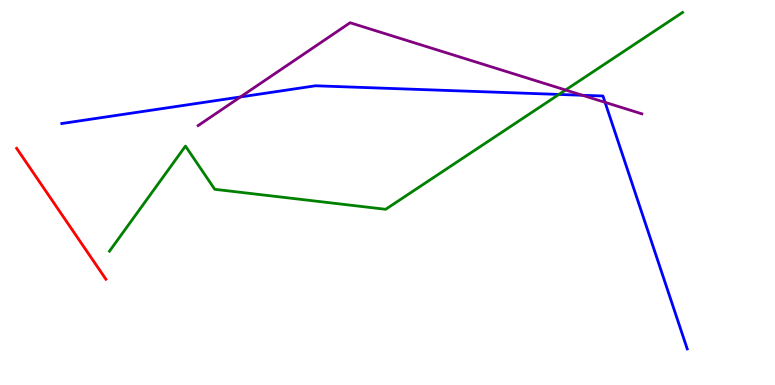[{'lines': ['blue', 'red'], 'intersections': []}, {'lines': ['green', 'red'], 'intersections': []}, {'lines': ['purple', 'red'], 'intersections': []}, {'lines': ['blue', 'green'], 'intersections': [{'x': 7.21, 'y': 7.55}]}, {'lines': ['blue', 'purple'], 'intersections': [{'x': 3.1, 'y': 7.48}, {'x': 7.52, 'y': 7.53}, {'x': 7.81, 'y': 7.34}]}, {'lines': ['green', 'purple'], 'intersections': [{'x': 7.3, 'y': 7.66}]}]